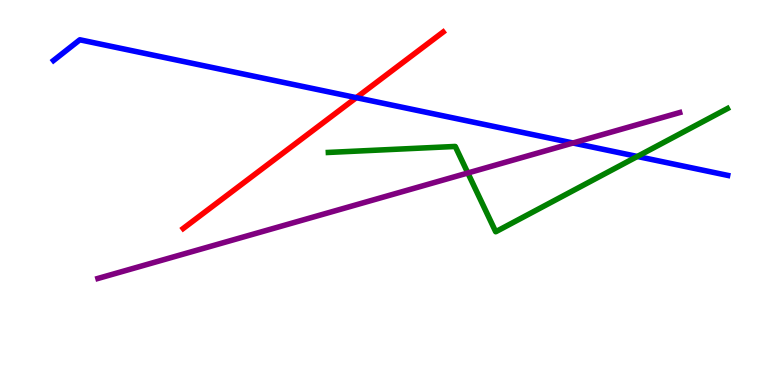[{'lines': ['blue', 'red'], 'intersections': [{'x': 4.6, 'y': 7.46}]}, {'lines': ['green', 'red'], 'intersections': []}, {'lines': ['purple', 'red'], 'intersections': []}, {'lines': ['blue', 'green'], 'intersections': [{'x': 8.22, 'y': 5.94}]}, {'lines': ['blue', 'purple'], 'intersections': [{'x': 7.39, 'y': 6.29}]}, {'lines': ['green', 'purple'], 'intersections': [{'x': 6.04, 'y': 5.51}]}]